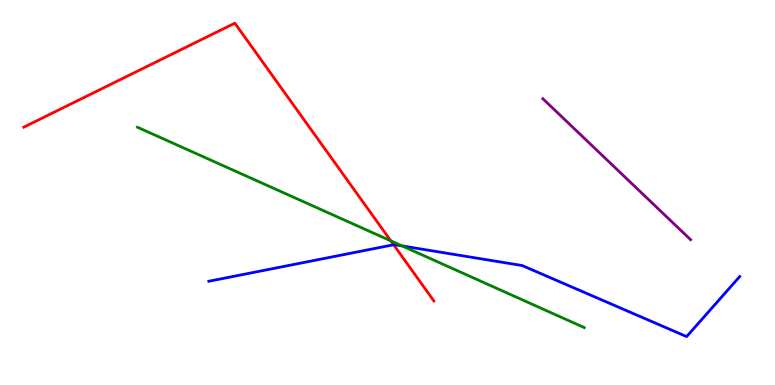[{'lines': ['blue', 'red'], 'intersections': [{'x': 5.08, 'y': 3.64}]}, {'lines': ['green', 'red'], 'intersections': [{'x': 5.04, 'y': 3.74}]}, {'lines': ['purple', 'red'], 'intersections': []}, {'lines': ['blue', 'green'], 'intersections': [{'x': 5.19, 'y': 3.61}]}, {'lines': ['blue', 'purple'], 'intersections': []}, {'lines': ['green', 'purple'], 'intersections': []}]